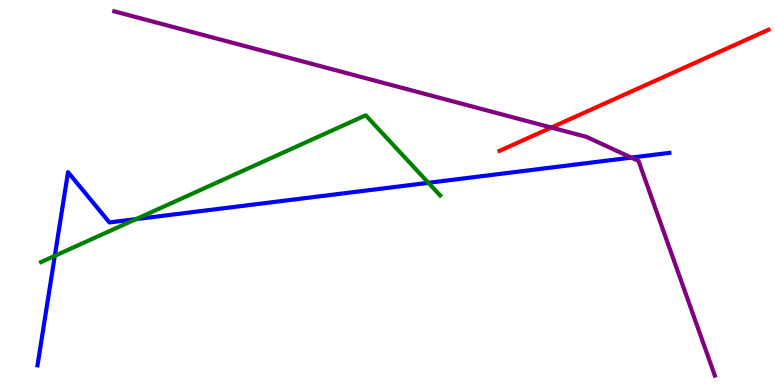[{'lines': ['blue', 'red'], 'intersections': []}, {'lines': ['green', 'red'], 'intersections': []}, {'lines': ['purple', 'red'], 'intersections': [{'x': 7.11, 'y': 6.69}]}, {'lines': ['blue', 'green'], 'intersections': [{'x': 0.707, 'y': 3.35}, {'x': 1.75, 'y': 4.31}, {'x': 5.53, 'y': 5.25}]}, {'lines': ['blue', 'purple'], 'intersections': [{'x': 8.15, 'y': 5.91}]}, {'lines': ['green', 'purple'], 'intersections': []}]